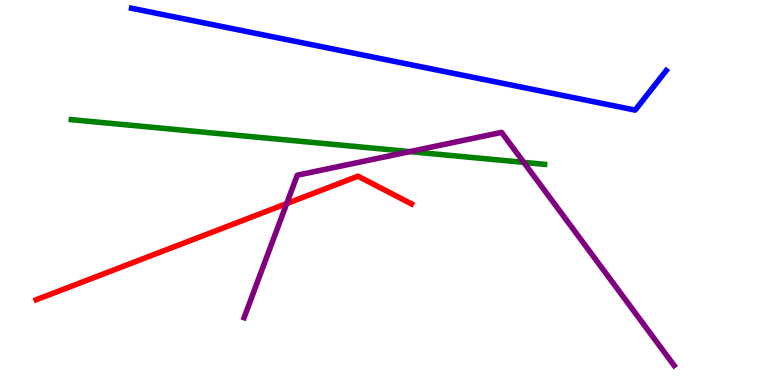[{'lines': ['blue', 'red'], 'intersections': []}, {'lines': ['green', 'red'], 'intersections': []}, {'lines': ['purple', 'red'], 'intersections': [{'x': 3.7, 'y': 4.71}]}, {'lines': ['blue', 'green'], 'intersections': []}, {'lines': ['blue', 'purple'], 'intersections': []}, {'lines': ['green', 'purple'], 'intersections': [{'x': 5.29, 'y': 6.06}, {'x': 6.76, 'y': 5.78}]}]